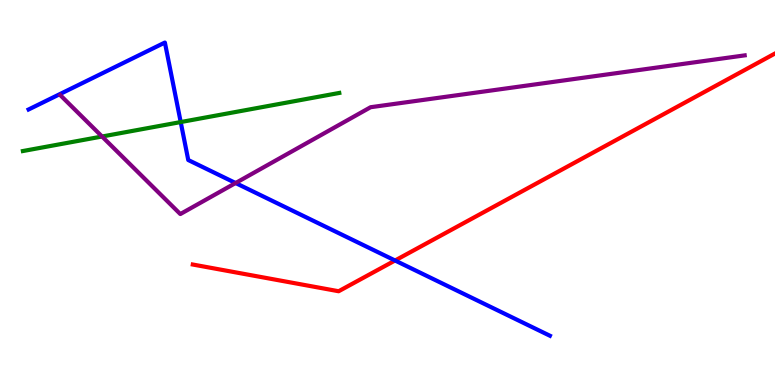[{'lines': ['blue', 'red'], 'intersections': [{'x': 5.1, 'y': 3.23}]}, {'lines': ['green', 'red'], 'intersections': []}, {'lines': ['purple', 'red'], 'intersections': []}, {'lines': ['blue', 'green'], 'intersections': [{'x': 2.33, 'y': 6.83}]}, {'lines': ['blue', 'purple'], 'intersections': [{'x': 3.04, 'y': 5.25}]}, {'lines': ['green', 'purple'], 'intersections': [{'x': 1.32, 'y': 6.45}]}]